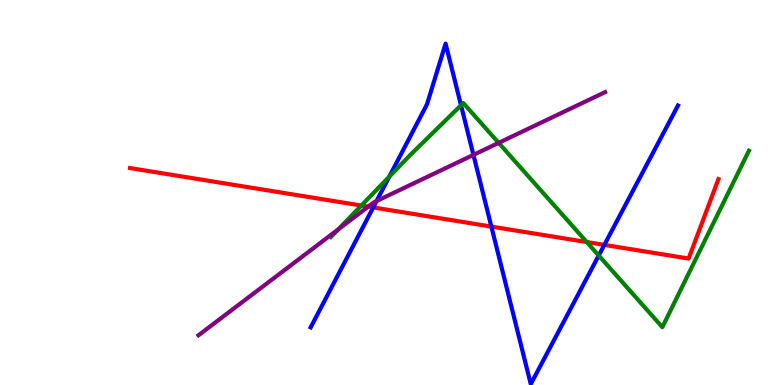[{'lines': ['blue', 'red'], 'intersections': [{'x': 4.82, 'y': 4.61}, {'x': 6.34, 'y': 4.11}, {'x': 7.8, 'y': 3.64}]}, {'lines': ['green', 'red'], 'intersections': [{'x': 4.66, 'y': 4.66}, {'x': 7.57, 'y': 3.71}]}, {'lines': ['purple', 'red'], 'intersections': [{'x': 4.75, 'y': 4.63}]}, {'lines': ['blue', 'green'], 'intersections': [{'x': 5.02, 'y': 5.41}, {'x': 5.95, 'y': 7.27}, {'x': 7.73, 'y': 3.36}]}, {'lines': ['blue', 'purple'], 'intersections': [{'x': 4.86, 'y': 4.78}, {'x': 6.11, 'y': 5.98}]}, {'lines': ['green', 'purple'], 'intersections': [{'x': 4.37, 'y': 4.04}, {'x': 6.43, 'y': 6.29}]}]